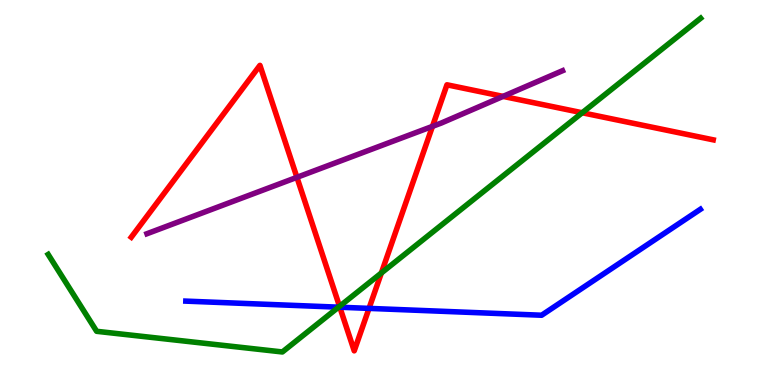[{'lines': ['blue', 'red'], 'intersections': [{'x': 4.38, 'y': 2.02}, {'x': 4.76, 'y': 1.99}]}, {'lines': ['green', 'red'], 'intersections': [{'x': 4.38, 'y': 2.04}, {'x': 4.92, 'y': 2.91}, {'x': 7.51, 'y': 7.07}]}, {'lines': ['purple', 'red'], 'intersections': [{'x': 3.83, 'y': 5.39}, {'x': 5.58, 'y': 6.72}, {'x': 6.49, 'y': 7.5}]}, {'lines': ['blue', 'green'], 'intersections': [{'x': 4.37, 'y': 2.02}]}, {'lines': ['blue', 'purple'], 'intersections': []}, {'lines': ['green', 'purple'], 'intersections': []}]